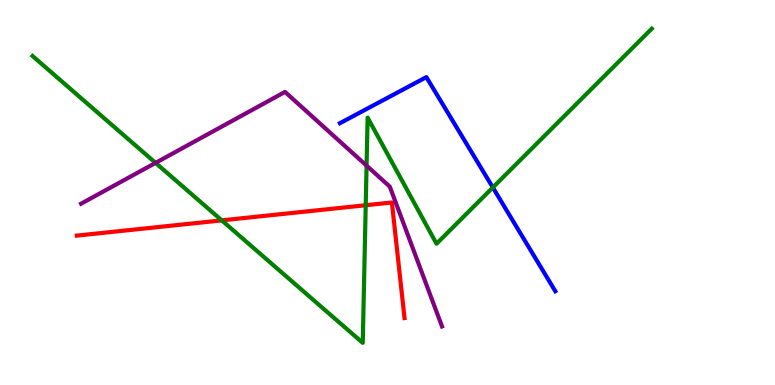[{'lines': ['blue', 'red'], 'intersections': []}, {'lines': ['green', 'red'], 'intersections': [{'x': 2.86, 'y': 4.28}, {'x': 4.72, 'y': 4.67}]}, {'lines': ['purple', 'red'], 'intersections': []}, {'lines': ['blue', 'green'], 'intersections': [{'x': 6.36, 'y': 5.13}]}, {'lines': ['blue', 'purple'], 'intersections': []}, {'lines': ['green', 'purple'], 'intersections': [{'x': 2.01, 'y': 5.77}, {'x': 4.73, 'y': 5.7}]}]